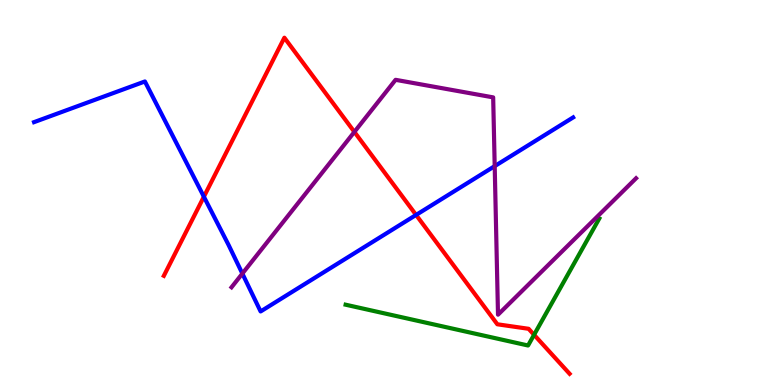[{'lines': ['blue', 'red'], 'intersections': [{'x': 2.63, 'y': 4.89}, {'x': 5.37, 'y': 4.42}]}, {'lines': ['green', 'red'], 'intersections': [{'x': 6.89, 'y': 1.3}]}, {'lines': ['purple', 'red'], 'intersections': [{'x': 4.57, 'y': 6.57}]}, {'lines': ['blue', 'green'], 'intersections': []}, {'lines': ['blue', 'purple'], 'intersections': [{'x': 3.13, 'y': 2.89}, {'x': 6.38, 'y': 5.69}]}, {'lines': ['green', 'purple'], 'intersections': []}]